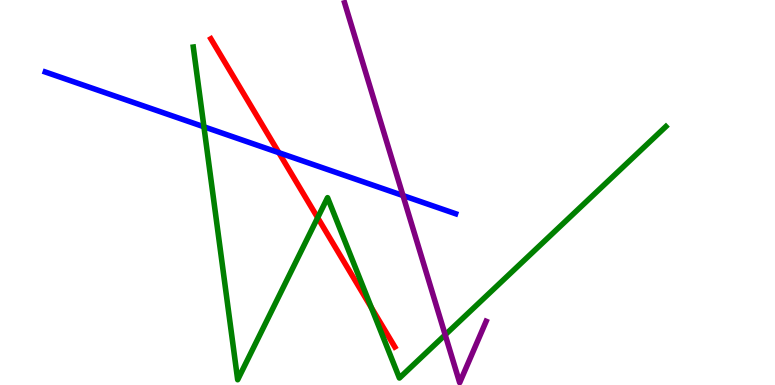[{'lines': ['blue', 'red'], 'intersections': [{'x': 3.6, 'y': 6.03}]}, {'lines': ['green', 'red'], 'intersections': [{'x': 4.1, 'y': 4.35}, {'x': 4.79, 'y': 2.01}]}, {'lines': ['purple', 'red'], 'intersections': []}, {'lines': ['blue', 'green'], 'intersections': [{'x': 2.63, 'y': 6.71}]}, {'lines': ['blue', 'purple'], 'intersections': [{'x': 5.2, 'y': 4.92}]}, {'lines': ['green', 'purple'], 'intersections': [{'x': 5.74, 'y': 1.3}]}]